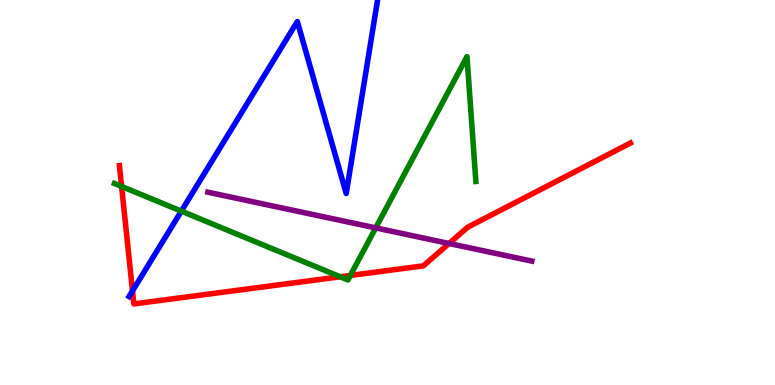[{'lines': ['blue', 'red'], 'intersections': [{'x': 1.71, 'y': 2.44}]}, {'lines': ['green', 'red'], 'intersections': [{'x': 1.57, 'y': 5.16}, {'x': 4.39, 'y': 2.81}, {'x': 4.52, 'y': 2.85}]}, {'lines': ['purple', 'red'], 'intersections': [{'x': 5.79, 'y': 3.68}]}, {'lines': ['blue', 'green'], 'intersections': [{'x': 2.34, 'y': 4.52}]}, {'lines': ['blue', 'purple'], 'intersections': []}, {'lines': ['green', 'purple'], 'intersections': [{'x': 4.85, 'y': 4.08}]}]